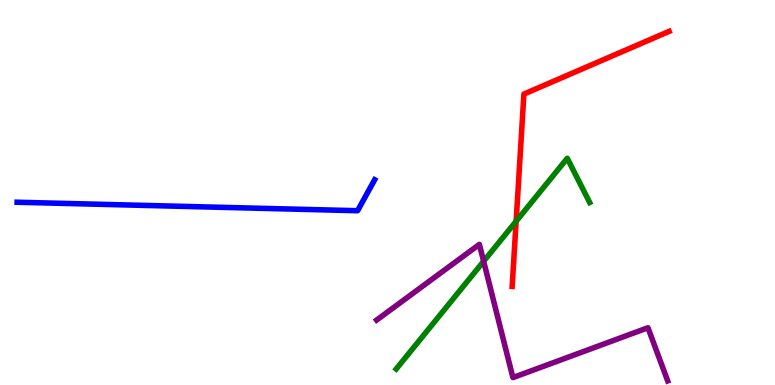[{'lines': ['blue', 'red'], 'intersections': []}, {'lines': ['green', 'red'], 'intersections': [{'x': 6.66, 'y': 4.25}]}, {'lines': ['purple', 'red'], 'intersections': []}, {'lines': ['blue', 'green'], 'intersections': []}, {'lines': ['blue', 'purple'], 'intersections': []}, {'lines': ['green', 'purple'], 'intersections': [{'x': 6.24, 'y': 3.21}]}]